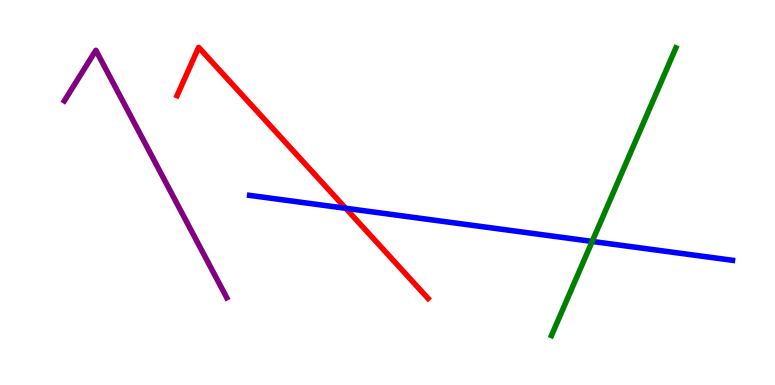[{'lines': ['blue', 'red'], 'intersections': [{'x': 4.46, 'y': 4.59}]}, {'lines': ['green', 'red'], 'intersections': []}, {'lines': ['purple', 'red'], 'intersections': []}, {'lines': ['blue', 'green'], 'intersections': [{'x': 7.64, 'y': 3.73}]}, {'lines': ['blue', 'purple'], 'intersections': []}, {'lines': ['green', 'purple'], 'intersections': []}]